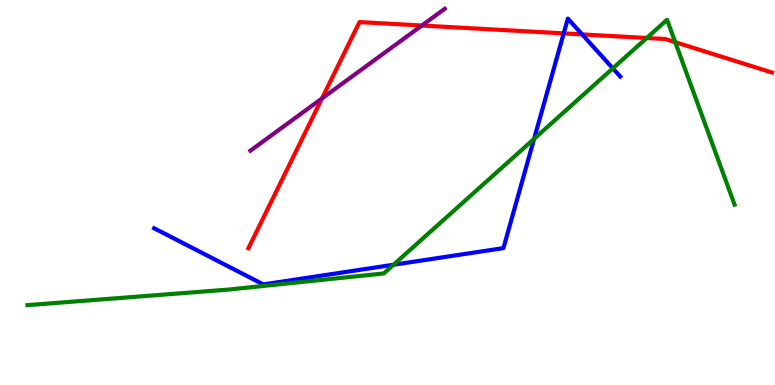[{'lines': ['blue', 'red'], 'intersections': [{'x': 7.27, 'y': 9.13}, {'x': 7.51, 'y': 9.11}]}, {'lines': ['green', 'red'], 'intersections': [{'x': 8.34, 'y': 9.01}, {'x': 8.71, 'y': 8.91}]}, {'lines': ['purple', 'red'], 'intersections': [{'x': 4.15, 'y': 7.44}, {'x': 5.44, 'y': 9.34}]}, {'lines': ['blue', 'green'], 'intersections': [{'x': 5.08, 'y': 3.12}, {'x': 6.89, 'y': 6.39}, {'x': 7.91, 'y': 8.22}]}, {'lines': ['blue', 'purple'], 'intersections': []}, {'lines': ['green', 'purple'], 'intersections': []}]